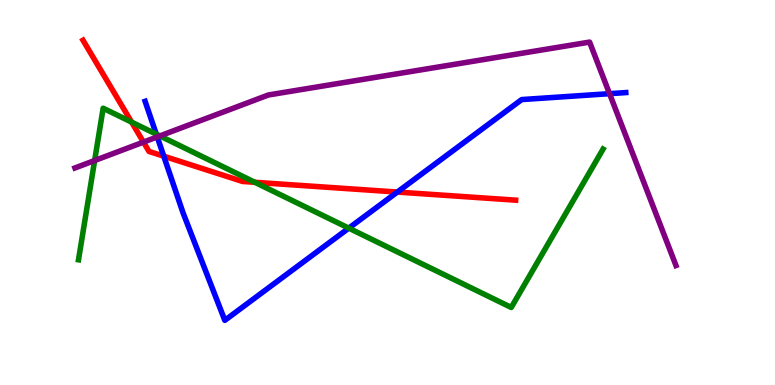[{'lines': ['blue', 'red'], 'intersections': [{'x': 2.11, 'y': 5.94}, {'x': 5.13, 'y': 5.01}]}, {'lines': ['green', 'red'], 'intersections': [{'x': 1.7, 'y': 6.83}, {'x': 3.29, 'y': 5.26}]}, {'lines': ['purple', 'red'], 'intersections': [{'x': 1.85, 'y': 6.31}]}, {'lines': ['blue', 'green'], 'intersections': [{'x': 2.02, 'y': 6.52}, {'x': 4.5, 'y': 4.07}]}, {'lines': ['blue', 'purple'], 'intersections': [{'x': 2.03, 'y': 6.44}, {'x': 7.87, 'y': 7.57}]}, {'lines': ['green', 'purple'], 'intersections': [{'x': 1.22, 'y': 5.83}, {'x': 2.06, 'y': 6.47}]}]